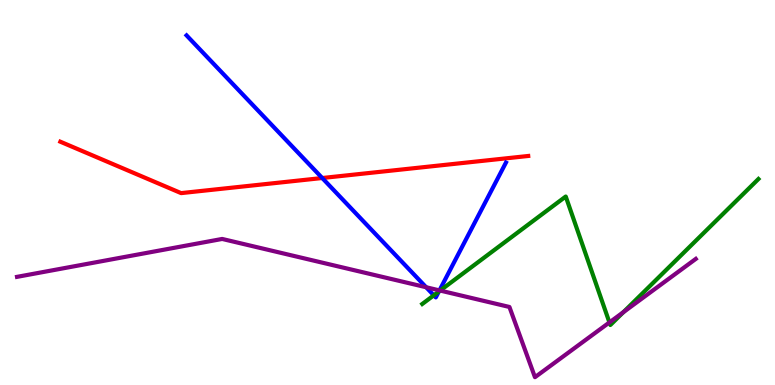[{'lines': ['blue', 'red'], 'intersections': [{'x': 4.16, 'y': 5.38}]}, {'lines': ['green', 'red'], 'intersections': []}, {'lines': ['purple', 'red'], 'intersections': []}, {'lines': ['blue', 'green'], 'intersections': [{'x': 5.6, 'y': 2.33}, {'x': 5.66, 'y': 2.43}]}, {'lines': ['blue', 'purple'], 'intersections': [{'x': 5.5, 'y': 2.54}, {'x': 5.67, 'y': 2.46}]}, {'lines': ['green', 'purple'], 'intersections': [{'x': 5.68, 'y': 2.45}, {'x': 7.86, 'y': 1.63}, {'x': 8.04, 'y': 1.89}]}]